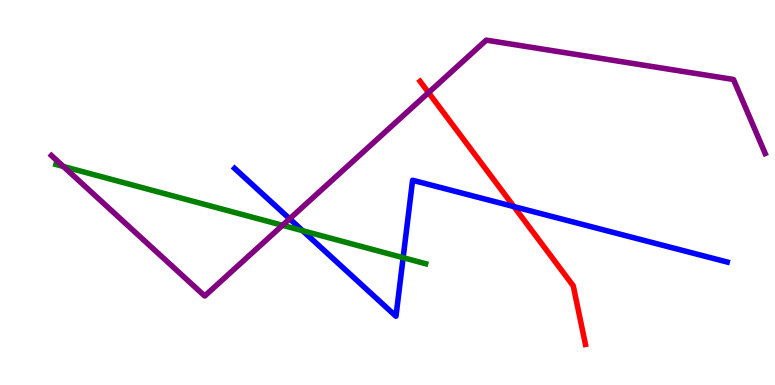[{'lines': ['blue', 'red'], 'intersections': [{'x': 6.63, 'y': 4.63}]}, {'lines': ['green', 'red'], 'intersections': []}, {'lines': ['purple', 'red'], 'intersections': [{'x': 5.53, 'y': 7.59}]}, {'lines': ['blue', 'green'], 'intersections': [{'x': 3.9, 'y': 4.01}, {'x': 5.2, 'y': 3.31}]}, {'lines': ['blue', 'purple'], 'intersections': [{'x': 3.74, 'y': 4.32}]}, {'lines': ['green', 'purple'], 'intersections': [{'x': 0.818, 'y': 5.68}, {'x': 3.65, 'y': 4.15}]}]